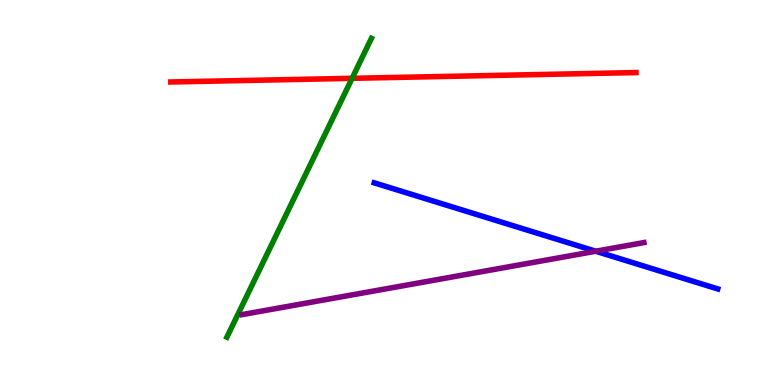[{'lines': ['blue', 'red'], 'intersections': []}, {'lines': ['green', 'red'], 'intersections': [{'x': 4.54, 'y': 7.97}]}, {'lines': ['purple', 'red'], 'intersections': []}, {'lines': ['blue', 'green'], 'intersections': []}, {'lines': ['blue', 'purple'], 'intersections': [{'x': 7.69, 'y': 3.47}]}, {'lines': ['green', 'purple'], 'intersections': []}]